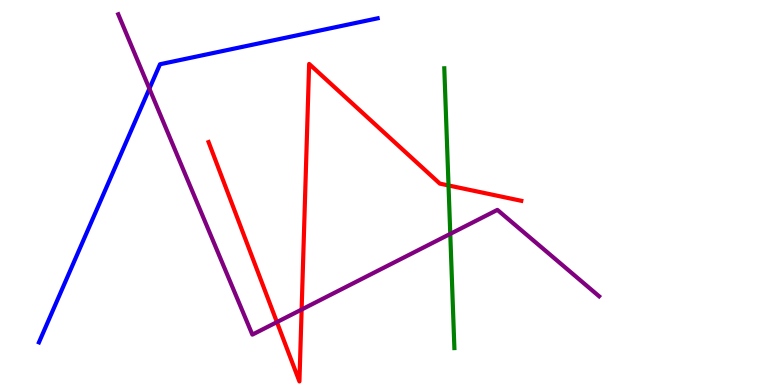[{'lines': ['blue', 'red'], 'intersections': []}, {'lines': ['green', 'red'], 'intersections': [{'x': 5.79, 'y': 5.18}]}, {'lines': ['purple', 'red'], 'intersections': [{'x': 3.57, 'y': 1.63}, {'x': 3.89, 'y': 1.96}]}, {'lines': ['blue', 'green'], 'intersections': []}, {'lines': ['blue', 'purple'], 'intersections': [{'x': 1.93, 'y': 7.7}]}, {'lines': ['green', 'purple'], 'intersections': [{'x': 5.81, 'y': 3.93}]}]